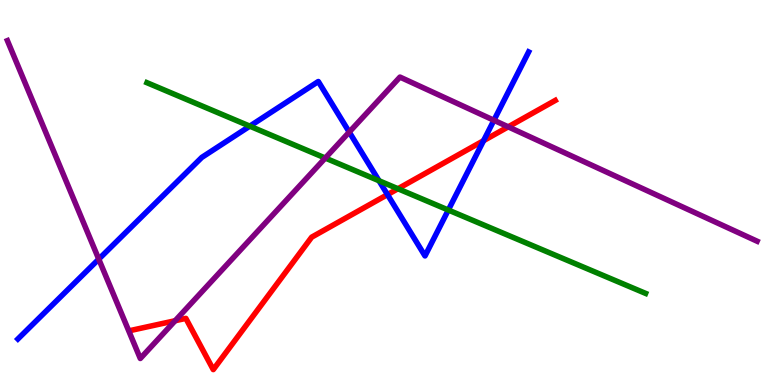[{'lines': ['blue', 'red'], 'intersections': [{'x': 5.0, 'y': 4.95}, {'x': 6.24, 'y': 6.35}]}, {'lines': ['green', 'red'], 'intersections': [{'x': 5.13, 'y': 5.1}]}, {'lines': ['purple', 'red'], 'intersections': [{'x': 2.26, 'y': 1.67}, {'x': 6.56, 'y': 6.71}]}, {'lines': ['blue', 'green'], 'intersections': [{'x': 3.22, 'y': 6.72}, {'x': 4.89, 'y': 5.31}, {'x': 5.78, 'y': 4.54}]}, {'lines': ['blue', 'purple'], 'intersections': [{'x': 1.27, 'y': 3.27}, {'x': 4.51, 'y': 6.57}, {'x': 6.37, 'y': 6.88}]}, {'lines': ['green', 'purple'], 'intersections': [{'x': 4.2, 'y': 5.9}]}]